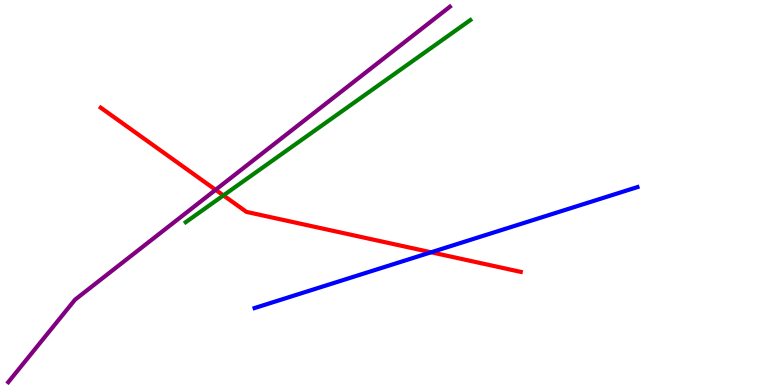[{'lines': ['blue', 'red'], 'intersections': [{'x': 5.56, 'y': 3.45}]}, {'lines': ['green', 'red'], 'intersections': [{'x': 2.88, 'y': 4.92}]}, {'lines': ['purple', 'red'], 'intersections': [{'x': 2.78, 'y': 5.07}]}, {'lines': ['blue', 'green'], 'intersections': []}, {'lines': ['blue', 'purple'], 'intersections': []}, {'lines': ['green', 'purple'], 'intersections': []}]